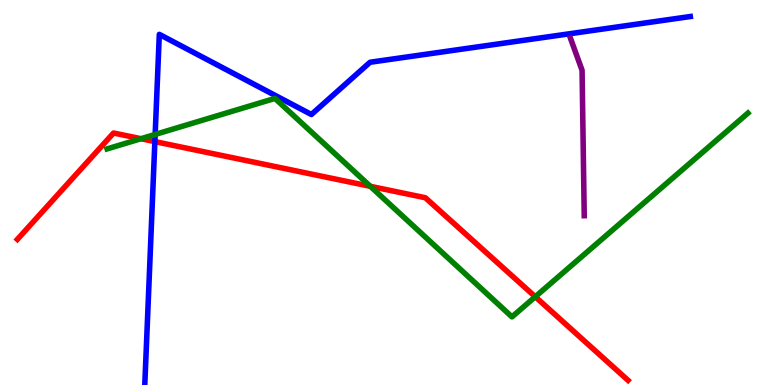[{'lines': ['blue', 'red'], 'intersections': [{'x': 2.0, 'y': 6.32}]}, {'lines': ['green', 'red'], 'intersections': [{'x': 1.82, 'y': 6.4}, {'x': 4.78, 'y': 5.16}, {'x': 6.91, 'y': 2.29}]}, {'lines': ['purple', 'red'], 'intersections': []}, {'lines': ['blue', 'green'], 'intersections': [{'x': 2.0, 'y': 6.51}]}, {'lines': ['blue', 'purple'], 'intersections': []}, {'lines': ['green', 'purple'], 'intersections': []}]